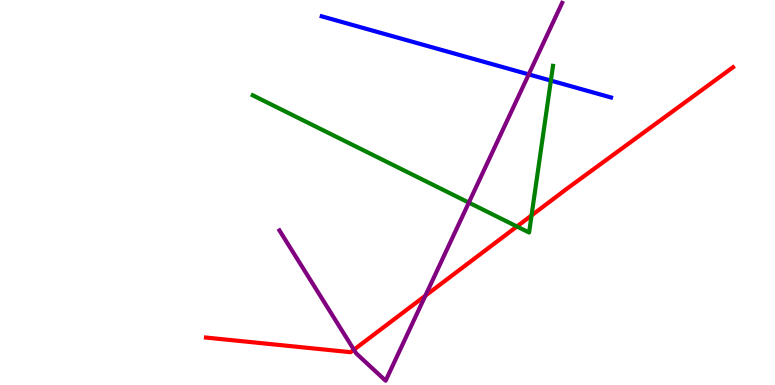[{'lines': ['blue', 'red'], 'intersections': []}, {'lines': ['green', 'red'], 'intersections': [{'x': 6.67, 'y': 4.12}, {'x': 6.86, 'y': 4.4}]}, {'lines': ['purple', 'red'], 'intersections': [{'x': 4.57, 'y': 0.917}, {'x': 5.49, 'y': 2.32}]}, {'lines': ['blue', 'green'], 'intersections': [{'x': 7.11, 'y': 7.91}]}, {'lines': ['blue', 'purple'], 'intersections': [{'x': 6.82, 'y': 8.07}]}, {'lines': ['green', 'purple'], 'intersections': [{'x': 6.05, 'y': 4.74}]}]